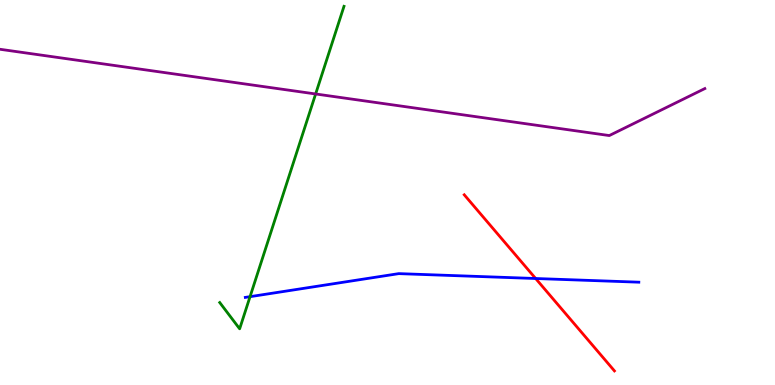[{'lines': ['blue', 'red'], 'intersections': [{'x': 6.91, 'y': 2.77}]}, {'lines': ['green', 'red'], 'intersections': []}, {'lines': ['purple', 'red'], 'intersections': []}, {'lines': ['blue', 'green'], 'intersections': [{'x': 3.23, 'y': 2.29}]}, {'lines': ['blue', 'purple'], 'intersections': []}, {'lines': ['green', 'purple'], 'intersections': [{'x': 4.07, 'y': 7.56}]}]